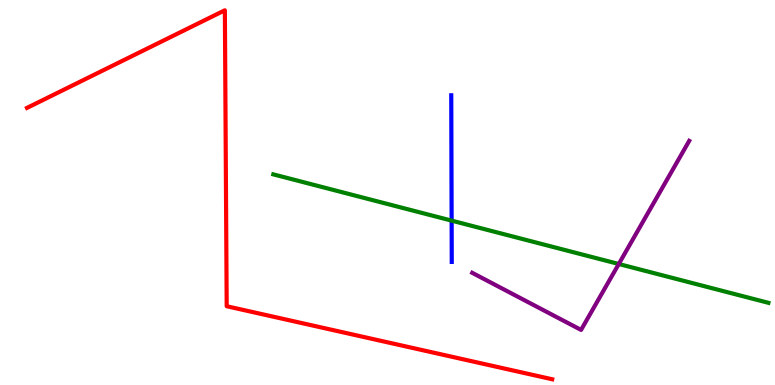[{'lines': ['blue', 'red'], 'intersections': []}, {'lines': ['green', 'red'], 'intersections': []}, {'lines': ['purple', 'red'], 'intersections': []}, {'lines': ['blue', 'green'], 'intersections': [{'x': 5.83, 'y': 4.27}]}, {'lines': ['blue', 'purple'], 'intersections': []}, {'lines': ['green', 'purple'], 'intersections': [{'x': 7.98, 'y': 3.14}]}]